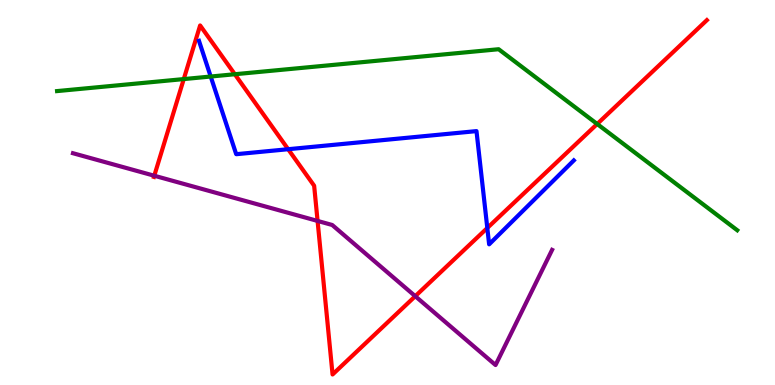[{'lines': ['blue', 'red'], 'intersections': [{'x': 3.72, 'y': 6.12}, {'x': 6.29, 'y': 4.08}]}, {'lines': ['green', 'red'], 'intersections': [{'x': 2.37, 'y': 7.95}, {'x': 3.03, 'y': 8.07}, {'x': 7.71, 'y': 6.78}]}, {'lines': ['purple', 'red'], 'intersections': [{'x': 1.99, 'y': 5.44}, {'x': 4.1, 'y': 4.26}, {'x': 5.36, 'y': 2.31}]}, {'lines': ['blue', 'green'], 'intersections': [{'x': 2.72, 'y': 8.01}]}, {'lines': ['blue', 'purple'], 'intersections': []}, {'lines': ['green', 'purple'], 'intersections': []}]